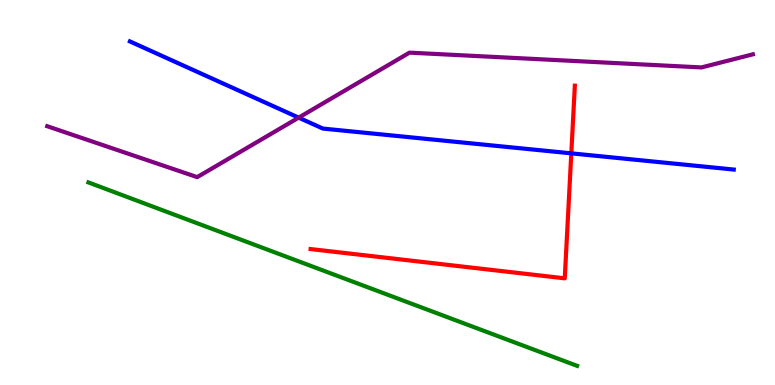[{'lines': ['blue', 'red'], 'intersections': [{'x': 7.37, 'y': 6.02}]}, {'lines': ['green', 'red'], 'intersections': []}, {'lines': ['purple', 'red'], 'intersections': []}, {'lines': ['blue', 'green'], 'intersections': []}, {'lines': ['blue', 'purple'], 'intersections': [{'x': 3.85, 'y': 6.94}]}, {'lines': ['green', 'purple'], 'intersections': []}]